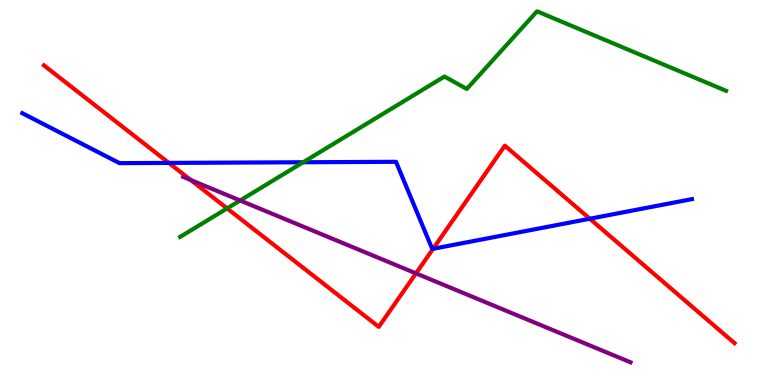[{'lines': ['blue', 'red'], 'intersections': [{'x': 2.18, 'y': 5.77}, {'x': 5.59, 'y': 3.54}, {'x': 7.61, 'y': 4.32}]}, {'lines': ['green', 'red'], 'intersections': [{'x': 2.93, 'y': 4.59}]}, {'lines': ['purple', 'red'], 'intersections': [{'x': 2.46, 'y': 5.32}, {'x': 5.37, 'y': 2.9}]}, {'lines': ['blue', 'green'], 'intersections': [{'x': 3.91, 'y': 5.79}]}, {'lines': ['blue', 'purple'], 'intersections': []}, {'lines': ['green', 'purple'], 'intersections': [{'x': 3.1, 'y': 4.79}]}]